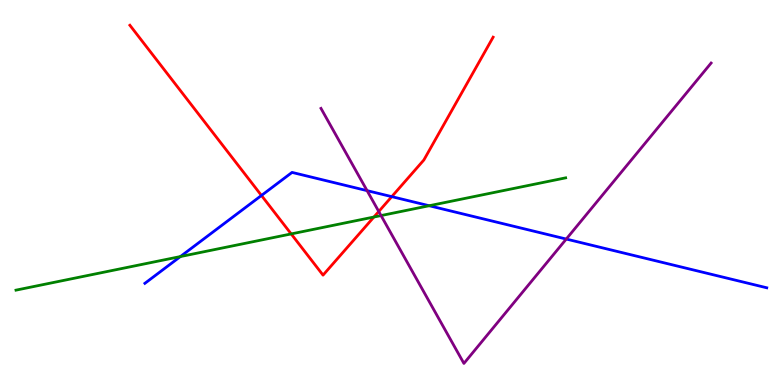[{'lines': ['blue', 'red'], 'intersections': [{'x': 3.37, 'y': 4.92}, {'x': 5.06, 'y': 4.89}]}, {'lines': ['green', 'red'], 'intersections': [{'x': 3.76, 'y': 3.92}, {'x': 4.82, 'y': 4.36}]}, {'lines': ['purple', 'red'], 'intersections': [{'x': 4.89, 'y': 4.51}]}, {'lines': ['blue', 'green'], 'intersections': [{'x': 2.33, 'y': 3.34}, {'x': 5.54, 'y': 4.66}]}, {'lines': ['blue', 'purple'], 'intersections': [{'x': 4.74, 'y': 5.05}, {'x': 7.31, 'y': 3.79}]}, {'lines': ['green', 'purple'], 'intersections': [{'x': 4.92, 'y': 4.4}]}]